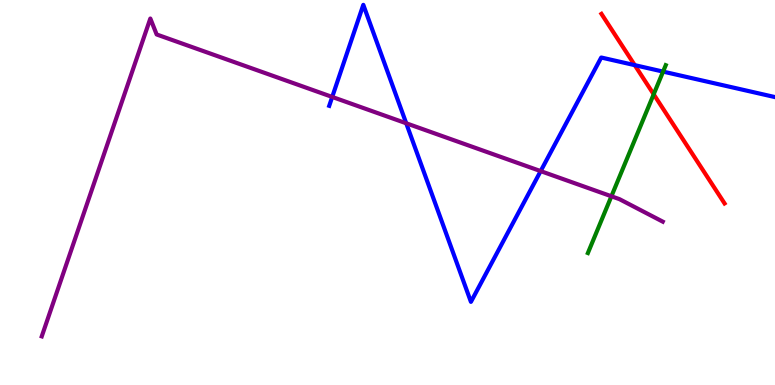[{'lines': ['blue', 'red'], 'intersections': [{'x': 8.19, 'y': 8.31}]}, {'lines': ['green', 'red'], 'intersections': [{'x': 8.43, 'y': 7.55}]}, {'lines': ['purple', 'red'], 'intersections': []}, {'lines': ['blue', 'green'], 'intersections': [{'x': 8.56, 'y': 8.14}]}, {'lines': ['blue', 'purple'], 'intersections': [{'x': 4.29, 'y': 7.48}, {'x': 5.24, 'y': 6.8}, {'x': 6.98, 'y': 5.56}]}, {'lines': ['green', 'purple'], 'intersections': [{'x': 7.89, 'y': 4.9}]}]